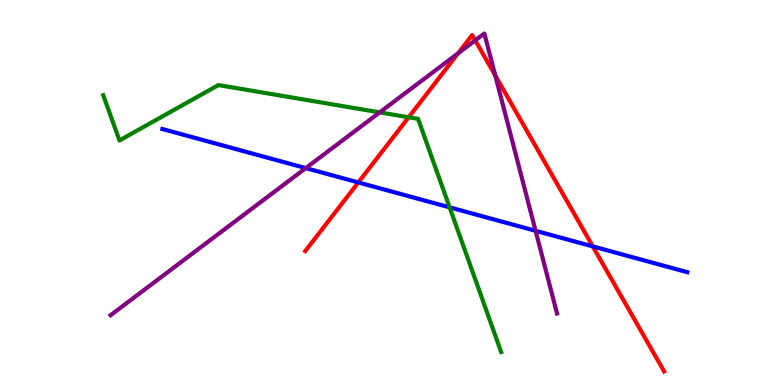[{'lines': ['blue', 'red'], 'intersections': [{'x': 4.62, 'y': 5.26}, {'x': 7.65, 'y': 3.6}]}, {'lines': ['green', 'red'], 'intersections': [{'x': 5.27, 'y': 6.95}]}, {'lines': ['purple', 'red'], 'intersections': [{'x': 5.91, 'y': 8.62}, {'x': 6.13, 'y': 8.95}, {'x': 6.39, 'y': 8.04}]}, {'lines': ['blue', 'green'], 'intersections': [{'x': 5.8, 'y': 4.61}]}, {'lines': ['blue', 'purple'], 'intersections': [{'x': 3.95, 'y': 5.63}, {'x': 6.91, 'y': 4.01}]}, {'lines': ['green', 'purple'], 'intersections': [{'x': 4.9, 'y': 7.08}]}]